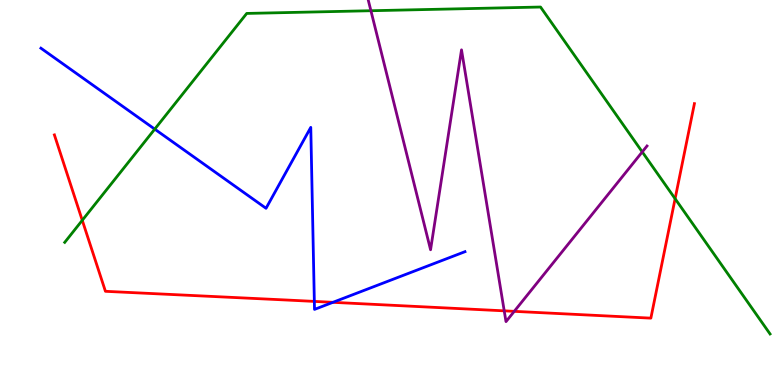[{'lines': ['blue', 'red'], 'intersections': [{'x': 4.06, 'y': 2.17}, {'x': 4.3, 'y': 2.15}]}, {'lines': ['green', 'red'], 'intersections': [{'x': 1.06, 'y': 4.28}, {'x': 8.71, 'y': 4.84}]}, {'lines': ['purple', 'red'], 'intersections': [{'x': 6.51, 'y': 1.93}, {'x': 6.64, 'y': 1.91}]}, {'lines': ['blue', 'green'], 'intersections': [{'x': 2.0, 'y': 6.65}]}, {'lines': ['blue', 'purple'], 'intersections': []}, {'lines': ['green', 'purple'], 'intersections': [{'x': 4.79, 'y': 9.72}, {'x': 8.29, 'y': 6.05}]}]